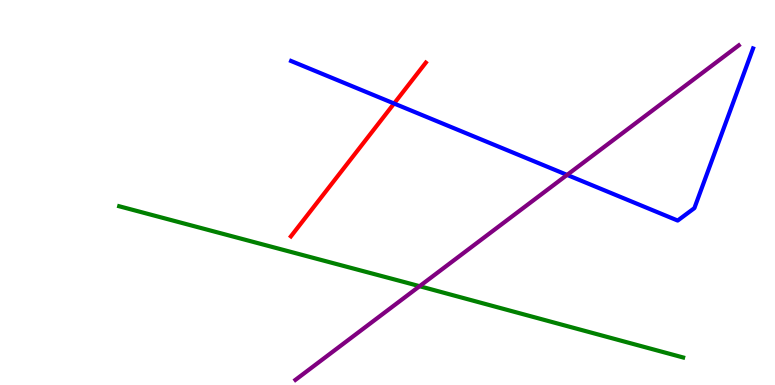[{'lines': ['blue', 'red'], 'intersections': [{'x': 5.08, 'y': 7.31}]}, {'lines': ['green', 'red'], 'intersections': []}, {'lines': ['purple', 'red'], 'intersections': []}, {'lines': ['blue', 'green'], 'intersections': []}, {'lines': ['blue', 'purple'], 'intersections': [{'x': 7.32, 'y': 5.46}]}, {'lines': ['green', 'purple'], 'intersections': [{'x': 5.41, 'y': 2.57}]}]